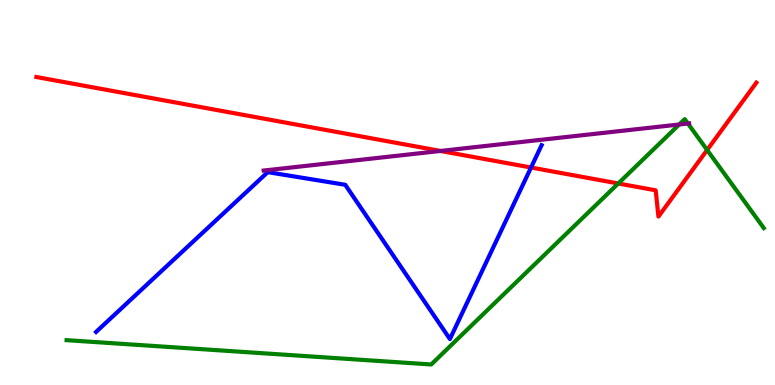[{'lines': ['blue', 'red'], 'intersections': [{'x': 6.85, 'y': 5.65}]}, {'lines': ['green', 'red'], 'intersections': [{'x': 7.98, 'y': 5.23}, {'x': 9.12, 'y': 6.1}]}, {'lines': ['purple', 'red'], 'intersections': [{'x': 5.68, 'y': 6.08}]}, {'lines': ['blue', 'green'], 'intersections': []}, {'lines': ['blue', 'purple'], 'intersections': []}, {'lines': ['green', 'purple'], 'intersections': [{'x': 8.76, 'y': 6.77}, {'x': 8.88, 'y': 6.79}]}]